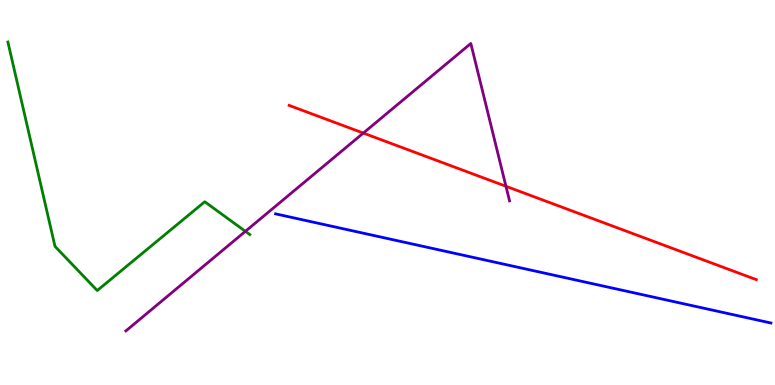[{'lines': ['blue', 'red'], 'intersections': []}, {'lines': ['green', 'red'], 'intersections': []}, {'lines': ['purple', 'red'], 'intersections': [{'x': 4.69, 'y': 6.54}, {'x': 6.53, 'y': 5.16}]}, {'lines': ['blue', 'green'], 'intersections': []}, {'lines': ['blue', 'purple'], 'intersections': []}, {'lines': ['green', 'purple'], 'intersections': [{'x': 3.17, 'y': 3.99}]}]